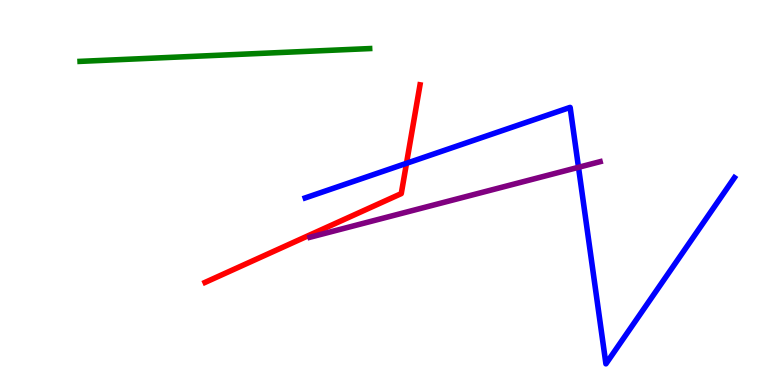[{'lines': ['blue', 'red'], 'intersections': [{'x': 5.25, 'y': 5.76}]}, {'lines': ['green', 'red'], 'intersections': []}, {'lines': ['purple', 'red'], 'intersections': []}, {'lines': ['blue', 'green'], 'intersections': []}, {'lines': ['blue', 'purple'], 'intersections': [{'x': 7.46, 'y': 5.65}]}, {'lines': ['green', 'purple'], 'intersections': []}]